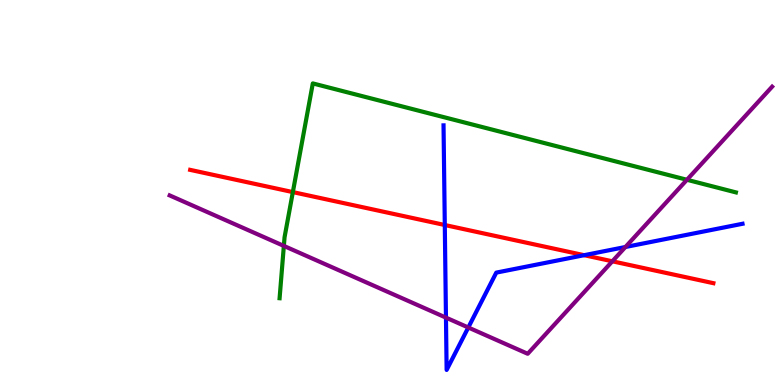[{'lines': ['blue', 'red'], 'intersections': [{'x': 5.74, 'y': 4.16}, {'x': 7.54, 'y': 3.37}]}, {'lines': ['green', 'red'], 'intersections': [{'x': 3.78, 'y': 5.01}]}, {'lines': ['purple', 'red'], 'intersections': [{'x': 7.9, 'y': 3.21}]}, {'lines': ['blue', 'green'], 'intersections': []}, {'lines': ['blue', 'purple'], 'intersections': [{'x': 5.75, 'y': 1.75}, {'x': 6.04, 'y': 1.49}, {'x': 8.07, 'y': 3.58}]}, {'lines': ['green', 'purple'], 'intersections': [{'x': 3.66, 'y': 3.61}, {'x': 8.86, 'y': 5.33}]}]